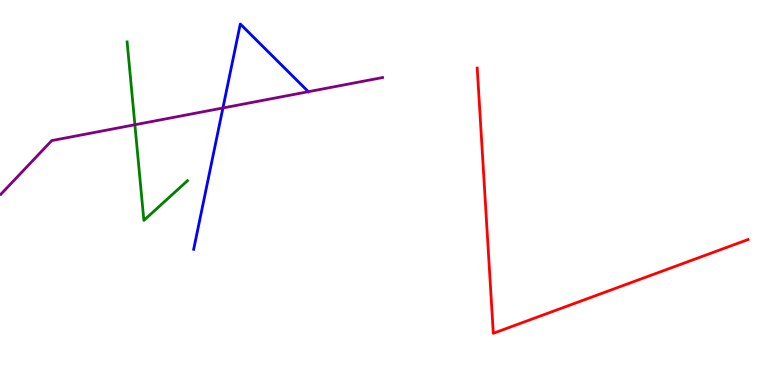[{'lines': ['blue', 'red'], 'intersections': []}, {'lines': ['green', 'red'], 'intersections': []}, {'lines': ['purple', 'red'], 'intersections': []}, {'lines': ['blue', 'green'], 'intersections': []}, {'lines': ['blue', 'purple'], 'intersections': [{'x': 2.88, 'y': 7.2}, {'x': 3.98, 'y': 7.62}]}, {'lines': ['green', 'purple'], 'intersections': [{'x': 1.74, 'y': 6.76}]}]